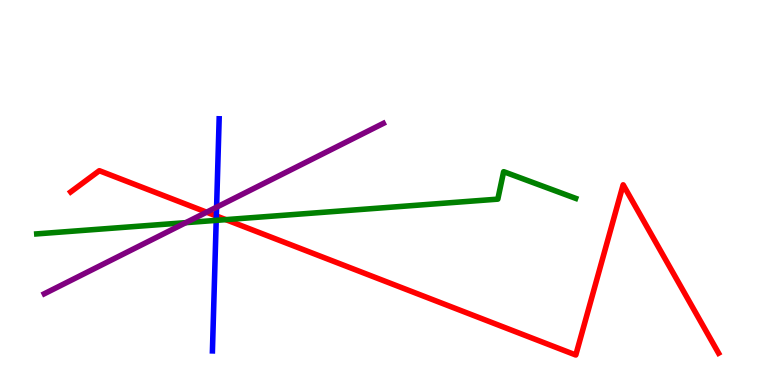[{'lines': ['blue', 'red'], 'intersections': [{'x': 2.79, 'y': 4.39}]}, {'lines': ['green', 'red'], 'intersections': [{'x': 2.91, 'y': 4.3}]}, {'lines': ['purple', 'red'], 'intersections': [{'x': 2.67, 'y': 4.49}]}, {'lines': ['blue', 'green'], 'intersections': [{'x': 2.79, 'y': 4.28}]}, {'lines': ['blue', 'purple'], 'intersections': [{'x': 2.79, 'y': 4.62}]}, {'lines': ['green', 'purple'], 'intersections': [{'x': 2.4, 'y': 4.22}]}]